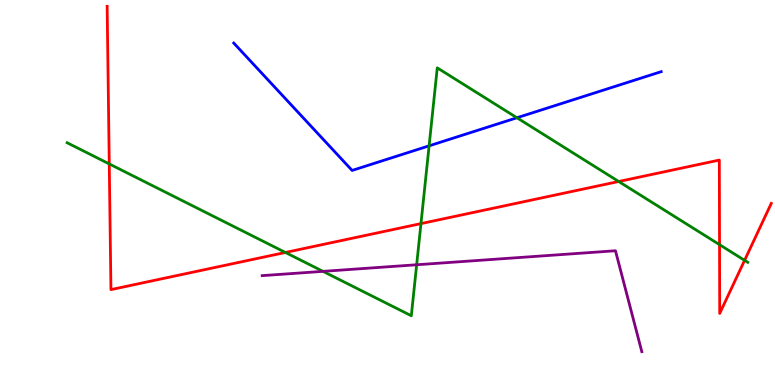[{'lines': ['blue', 'red'], 'intersections': []}, {'lines': ['green', 'red'], 'intersections': [{'x': 1.41, 'y': 5.74}, {'x': 3.68, 'y': 3.44}, {'x': 5.43, 'y': 4.19}, {'x': 7.98, 'y': 5.29}, {'x': 9.28, 'y': 3.65}, {'x': 9.61, 'y': 3.24}]}, {'lines': ['purple', 'red'], 'intersections': []}, {'lines': ['blue', 'green'], 'intersections': [{'x': 5.54, 'y': 6.21}, {'x': 6.67, 'y': 6.94}]}, {'lines': ['blue', 'purple'], 'intersections': []}, {'lines': ['green', 'purple'], 'intersections': [{'x': 4.17, 'y': 2.95}, {'x': 5.38, 'y': 3.12}]}]